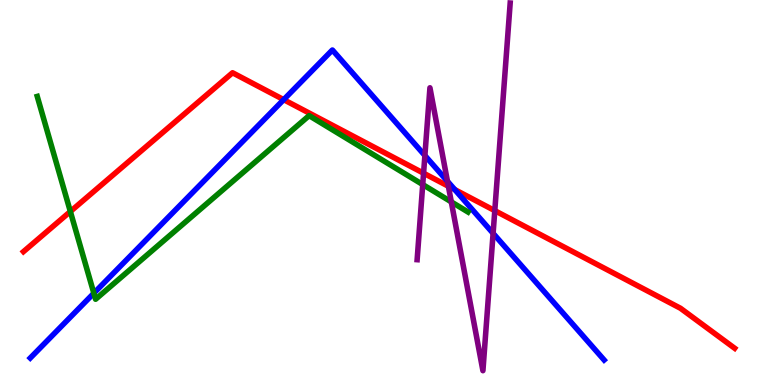[{'lines': ['blue', 'red'], 'intersections': [{'x': 3.66, 'y': 7.41}, {'x': 5.87, 'y': 5.08}]}, {'lines': ['green', 'red'], 'intersections': [{'x': 0.908, 'y': 4.51}]}, {'lines': ['purple', 'red'], 'intersections': [{'x': 5.47, 'y': 5.5}, {'x': 5.79, 'y': 5.16}, {'x': 6.38, 'y': 4.53}]}, {'lines': ['blue', 'green'], 'intersections': [{'x': 1.21, 'y': 2.38}]}, {'lines': ['blue', 'purple'], 'intersections': [{'x': 5.48, 'y': 5.96}, {'x': 5.77, 'y': 5.29}, {'x': 6.36, 'y': 3.94}]}, {'lines': ['green', 'purple'], 'intersections': [{'x': 5.45, 'y': 5.21}, {'x': 5.82, 'y': 4.76}]}]